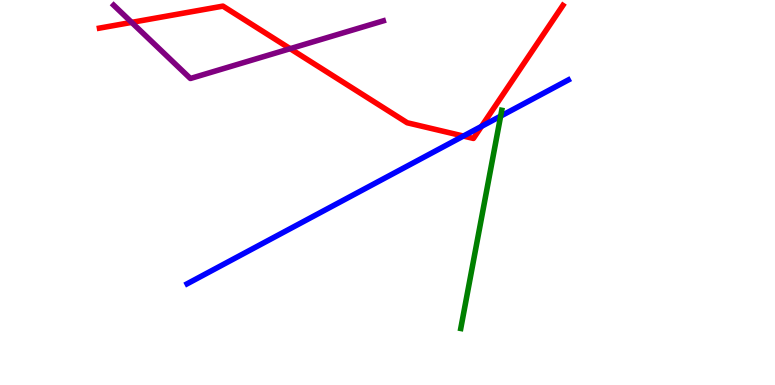[{'lines': ['blue', 'red'], 'intersections': [{'x': 5.98, 'y': 6.47}, {'x': 6.21, 'y': 6.72}]}, {'lines': ['green', 'red'], 'intersections': []}, {'lines': ['purple', 'red'], 'intersections': [{'x': 1.7, 'y': 9.42}, {'x': 3.74, 'y': 8.74}]}, {'lines': ['blue', 'green'], 'intersections': [{'x': 6.46, 'y': 6.98}]}, {'lines': ['blue', 'purple'], 'intersections': []}, {'lines': ['green', 'purple'], 'intersections': []}]